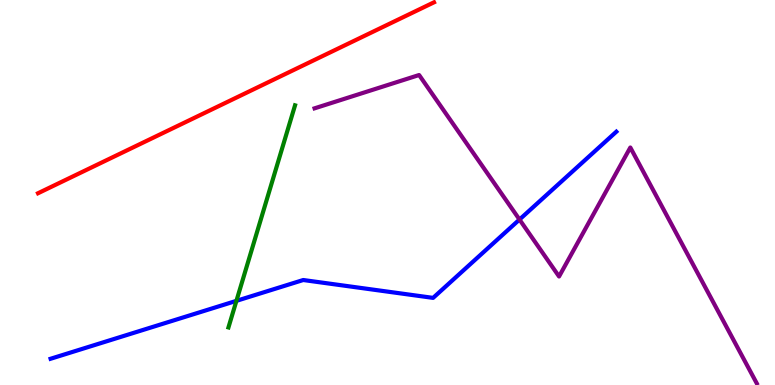[{'lines': ['blue', 'red'], 'intersections': []}, {'lines': ['green', 'red'], 'intersections': []}, {'lines': ['purple', 'red'], 'intersections': []}, {'lines': ['blue', 'green'], 'intersections': [{'x': 3.05, 'y': 2.19}]}, {'lines': ['blue', 'purple'], 'intersections': [{'x': 6.7, 'y': 4.3}]}, {'lines': ['green', 'purple'], 'intersections': []}]